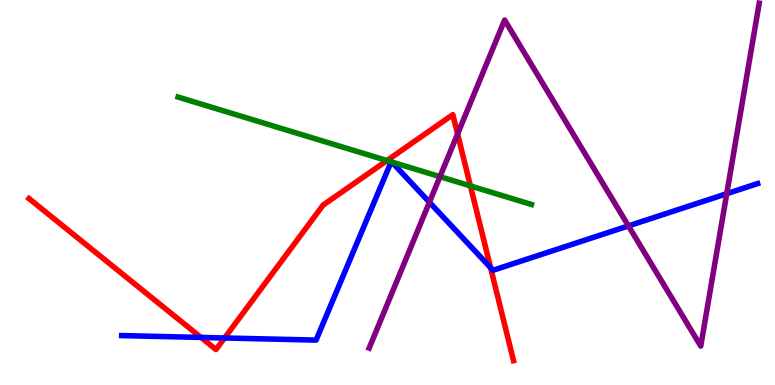[{'lines': ['blue', 'red'], 'intersections': [{'x': 2.59, 'y': 1.24}, {'x': 2.9, 'y': 1.22}, {'x': 6.33, 'y': 3.05}]}, {'lines': ['green', 'red'], 'intersections': [{'x': 4.99, 'y': 5.83}, {'x': 6.07, 'y': 5.17}]}, {'lines': ['purple', 'red'], 'intersections': [{'x': 5.9, 'y': 6.52}]}, {'lines': ['blue', 'green'], 'intersections': [{'x': 5.05, 'y': 5.8}, {'x': 5.06, 'y': 5.79}]}, {'lines': ['blue', 'purple'], 'intersections': [{'x': 5.54, 'y': 4.75}, {'x': 8.11, 'y': 4.13}, {'x': 9.38, 'y': 4.97}]}, {'lines': ['green', 'purple'], 'intersections': [{'x': 5.68, 'y': 5.41}]}]